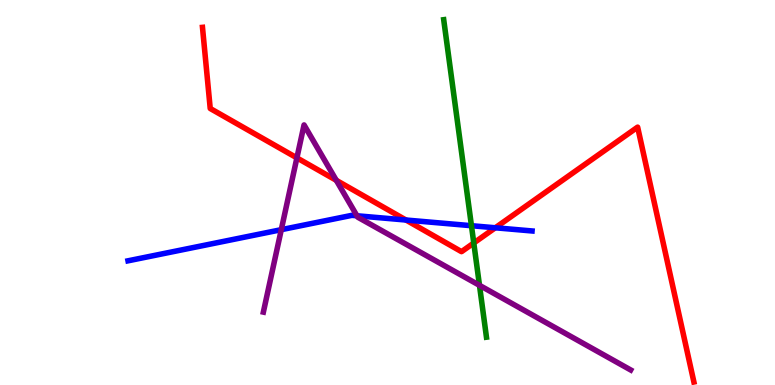[{'lines': ['blue', 'red'], 'intersections': [{'x': 5.24, 'y': 4.28}, {'x': 6.39, 'y': 4.08}]}, {'lines': ['green', 'red'], 'intersections': [{'x': 6.11, 'y': 3.69}]}, {'lines': ['purple', 'red'], 'intersections': [{'x': 3.83, 'y': 5.9}, {'x': 4.34, 'y': 5.32}]}, {'lines': ['blue', 'green'], 'intersections': [{'x': 6.08, 'y': 4.14}]}, {'lines': ['blue', 'purple'], 'intersections': [{'x': 3.63, 'y': 4.03}, {'x': 4.61, 'y': 4.4}]}, {'lines': ['green', 'purple'], 'intersections': [{'x': 6.19, 'y': 2.59}]}]